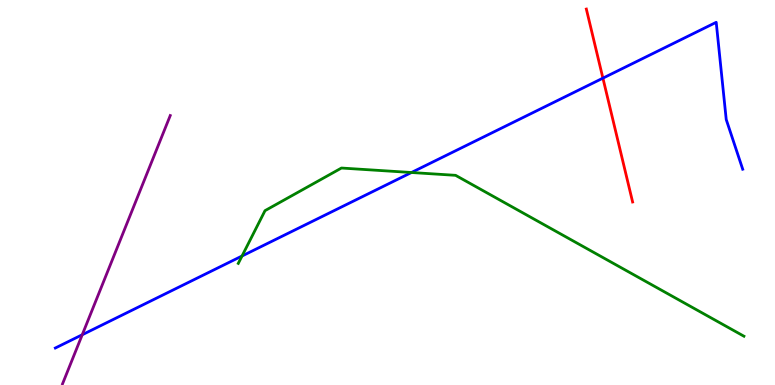[{'lines': ['blue', 'red'], 'intersections': [{'x': 7.78, 'y': 7.97}]}, {'lines': ['green', 'red'], 'intersections': []}, {'lines': ['purple', 'red'], 'intersections': []}, {'lines': ['blue', 'green'], 'intersections': [{'x': 3.12, 'y': 3.35}, {'x': 5.31, 'y': 5.52}]}, {'lines': ['blue', 'purple'], 'intersections': [{'x': 1.06, 'y': 1.31}]}, {'lines': ['green', 'purple'], 'intersections': []}]